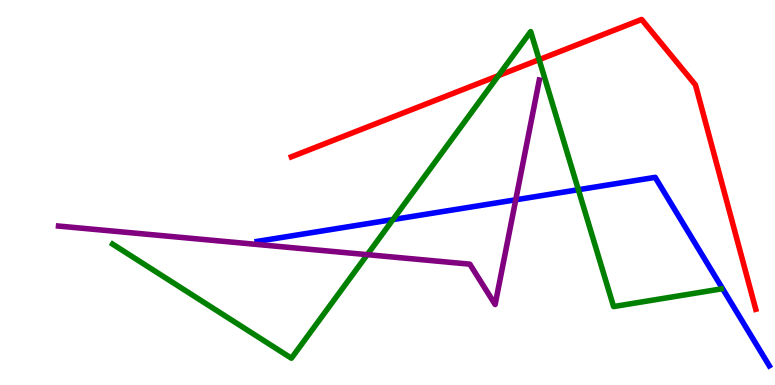[{'lines': ['blue', 'red'], 'intersections': []}, {'lines': ['green', 'red'], 'intersections': [{'x': 6.43, 'y': 8.04}, {'x': 6.96, 'y': 8.45}]}, {'lines': ['purple', 'red'], 'intersections': []}, {'lines': ['blue', 'green'], 'intersections': [{'x': 5.07, 'y': 4.3}, {'x': 7.46, 'y': 5.07}]}, {'lines': ['blue', 'purple'], 'intersections': [{'x': 6.65, 'y': 4.81}]}, {'lines': ['green', 'purple'], 'intersections': [{'x': 4.74, 'y': 3.39}]}]